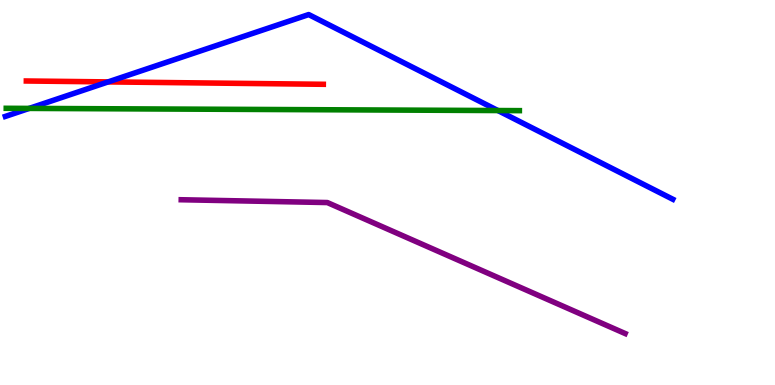[{'lines': ['blue', 'red'], 'intersections': [{'x': 1.4, 'y': 7.87}]}, {'lines': ['green', 'red'], 'intersections': []}, {'lines': ['purple', 'red'], 'intersections': []}, {'lines': ['blue', 'green'], 'intersections': [{'x': 0.377, 'y': 7.18}, {'x': 6.42, 'y': 7.13}]}, {'lines': ['blue', 'purple'], 'intersections': []}, {'lines': ['green', 'purple'], 'intersections': []}]